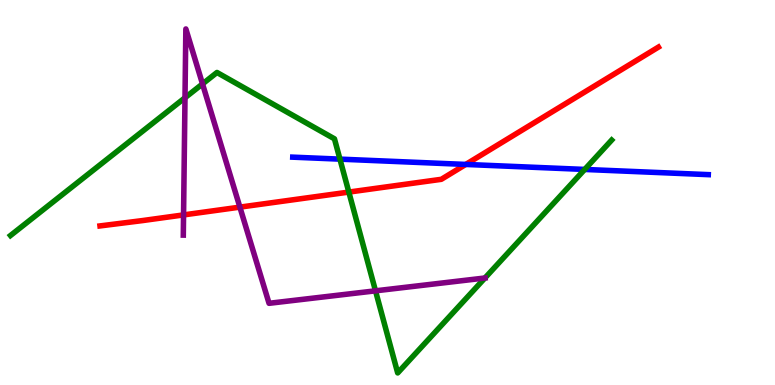[{'lines': ['blue', 'red'], 'intersections': [{'x': 6.01, 'y': 5.73}]}, {'lines': ['green', 'red'], 'intersections': [{'x': 4.5, 'y': 5.01}]}, {'lines': ['purple', 'red'], 'intersections': [{'x': 2.37, 'y': 4.42}, {'x': 3.1, 'y': 4.62}]}, {'lines': ['blue', 'green'], 'intersections': [{'x': 4.39, 'y': 5.87}, {'x': 7.54, 'y': 5.6}]}, {'lines': ['blue', 'purple'], 'intersections': []}, {'lines': ['green', 'purple'], 'intersections': [{'x': 2.39, 'y': 7.46}, {'x': 2.61, 'y': 7.82}, {'x': 4.85, 'y': 2.45}, {'x': 6.26, 'y': 2.78}]}]